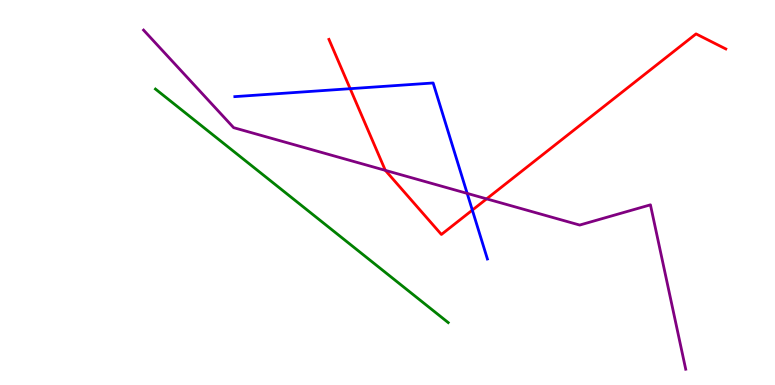[{'lines': ['blue', 'red'], 'intersections': [{'x': 4.52, 'y': 7.7}, {'x': 6.09, 'y': 4.54}]}, {'lines': ['green', 'red'], 'intersections': []}, {'lines': ['purple', 'red'], 'intersections': [{'x': 4.97, 'y': 5.58}, {'x': 6.28, 'y': 4.83}]}, {'lines': ['blue', 'green'], 'intersections': []}, {'lines': ['blue', 'purple'], 'intersections': [{'x': 6.03, 'y': 4.98}]}, {'lines': ['green', 'purple'], 'intersections': []}]